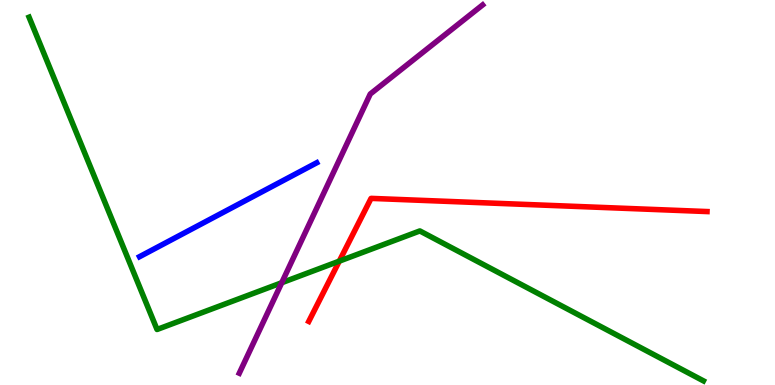[{'lines': ['blue', 'red'], 'intersections': []}, {'lines': ['green', 'red'], 'intersections': [{'x': 4.38, 'y': 3.22}]}, {'lines': ['purple', 'red'], 'intersections': []}, {'lines': ['blue', 'green'], 'intersections': []}, {'lines': ['blue', 'purple'], 'intersections': []}, {'lines': ['green', 'purple'], 'intersections': [{'x': 3.64, 'y': 2.66}]}]